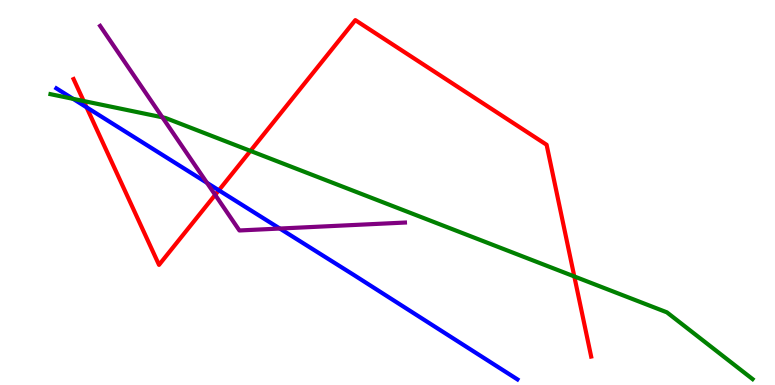[{'lines': ['blue', 'red'], 'intersections': [{'x': 1.12, 'y': 7.21}, {'x': 2.82, 'y': 5.06}]}, {'lines': ['green', 'red'], 'intersections': [{'x': 1.08, 'y': 7.38}, {'x': 3.23, 'y': 6.08}, {'x': 7.41, 'y': 2.82}]}, {'lines': ['purple', 'red'], 'intersections': [{'x': 2.78, 'y': 4.94}]}, {'lines': ['blue', 'green'], 'intersections': [{'x': 0.943, 'y': 7.43}]}, {'lines': ['blue', 'purple'], 'intersections': [{'x': 2.67, 'y': 5.25}, {'x': 3.61, 'y': 4.06}]}, {'lines': ['green', 'purple'], 'intersections': [{'x': 2.1, 'y': 6.95}]}]